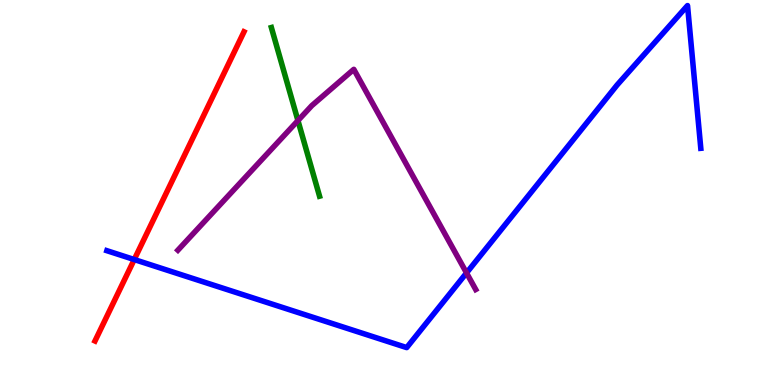[{'lines': ['blue', 'red'], 'intersections': [{'x': 1.73, 'y': 3.26}]}, {'lines': ['green', 'red'], 'intersections': []}, {'lines': ['purple', 'red'], 'intersections': []}, {'lines': ['blue', 'green'], 'intersections': []}, {'lines': ['blue', 'purple'], 'intersections': [{'x': 6.02, 'y': 2.91}]}, {'lines': ['green', 'purple'], 'intersections': [{'x': 3.84, 'y': 6.87}]}]